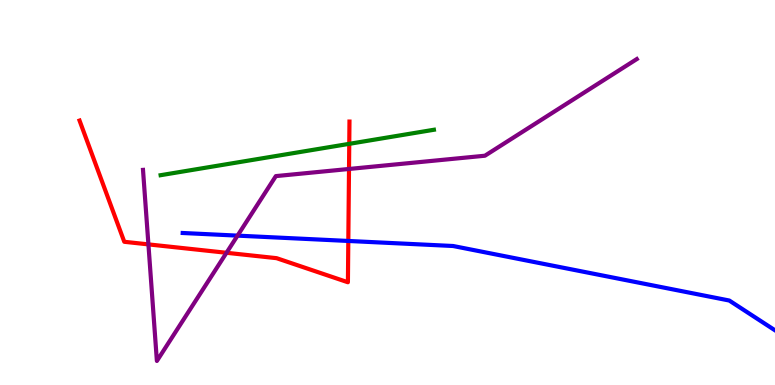[{'lines': ['blue', 'red'], 'intersections': [{'x': 4.49, 'y': 3.74}]}, {'lines': ['green', 'red'], 'intersections': [{'x': 4.51, 'y': 6.26}]}, {'lines': ['purple', 'red'], 'intersections': [{'x': 1.92, 'y': 3.65}, {'x': 2.92, 'y': 3.43}, {'x': 4.5, 'y': 5.61}]}, {'lines': ['blue', 'green'], 'intersections': []}, {'lines': ['blue', 'purple'], 'intersections': [{'x': 3.07, 'y': 3.88}]}, {'lines': ['green', 'purple'], 'intersections': []}]